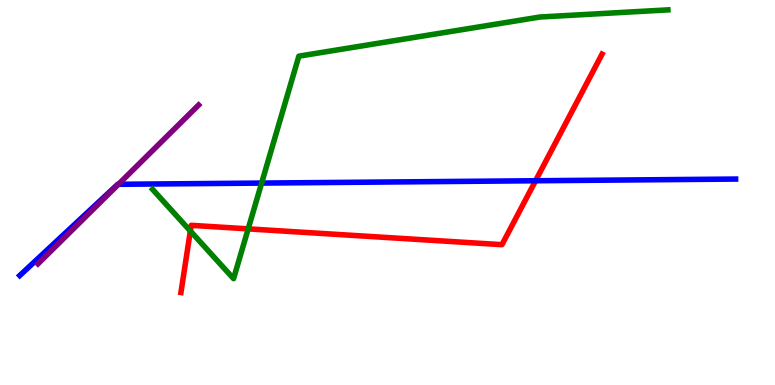[{'lines': ['blue', 'red'], 'intersections': [{'x': 6.91, 'y': 5.31}]}, {'lines': ['green', 'red'], 'intersections': [{'x': 2.46, 'y': 4.0}, {'x': 3.2, 'y': 4.06}]}, {'lines': ['purple', 'red'], 'intersections': []}, {'lines': ['blue', 'green'], 'intersections': [{'x': 3.38, 'y': 5.24}]}, {'lines': ['blue', 'purple'], 'intersections': [{'x': 1.53, 'y': 5.21}]}, {'lines': ['green', 'purple'], 'intersections': []}]